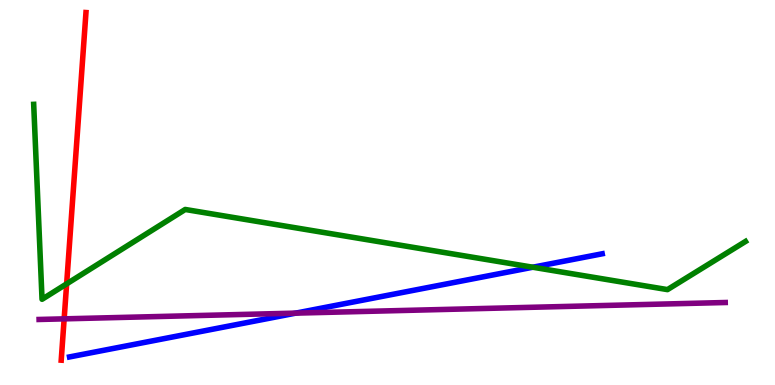[{'lines': ['blue', 'red'], 'intersections': []}, {'lines': ['green', 'red'], 'intersections': [{'x': 0.86, 'y': 2.63}]}, {'lines': ['purple', 'red'], 'intersections': [{'x': 0.828, 'y': 1.72}]}, {'lines': ['blue', 'green'], 'intersections': [{'x': 6.87, 'y': 3.06}]}, {'lines': ['blue', 'purple'], 'intersections': [{'x': 3.82, 'y': 1.87}]}, {'lines': ['green', 'purple'], 'intersections': []}]